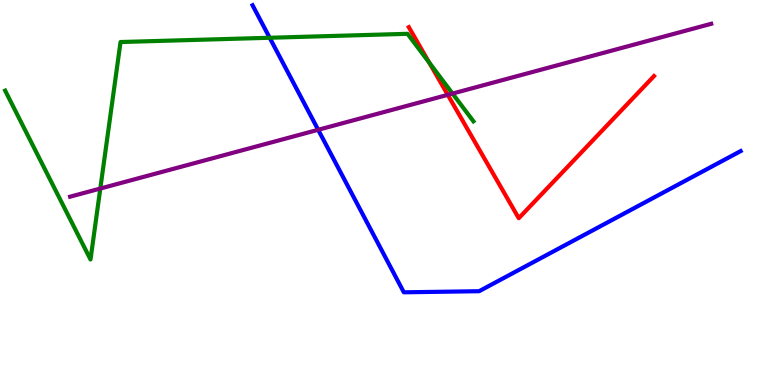[{'lines': ['blue', 'red'], 'intersections': []}, {'lines': ['green', 'red'], 'intersections': [{'x': 5.54, 'y': 8.37}]}, {'lines': ['purple', 'red'], 'intersections': [{'x': 5.78, 'y': 7.54}]}, {'lines': ['blue', 'green'], 'intersections': [{'x': 3.48, 'y': 9.02}]}, {'lines': ['blue', 'purple'], 'intersections': [{'x': 4.11, 'y': 6.63}]}, {'lines': ['green', 'purple'], 'intersections': [{'x': 1.29, 'y': 5.1}, {'x': 5.84, 'y': 7.57}]}]